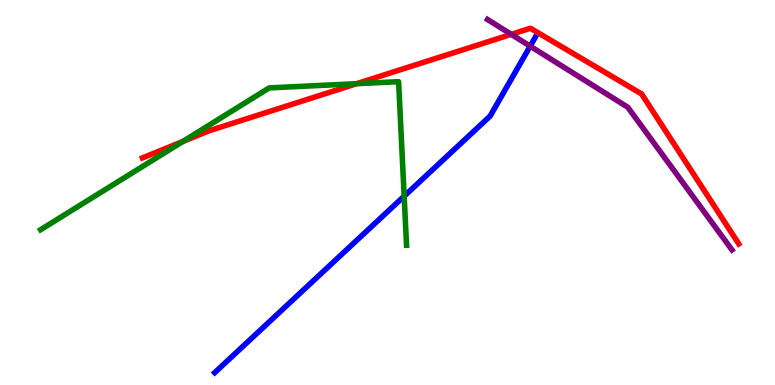[{'lines': ['blue', 'red'], 'intersections': []}, {'lines': ['green', 'red'], 'intersections': [{'x': 2.36, 'y': 6.33}, {'x': 4.6, 'y': 7.83}]}, {'lines': ['purple', 'red'], 'intersections': [{'x': 6.6, 'y': 9.11}]}, {'lines': ['blue', 'green'], 'intersections': [{'x': 5.22, 'y': 4.9}]}, {'lines': ['blue', 'purple'], 'intersections': [{'x': 6.84, 'y': 8.8}]}, {'lines': ['green', 'purple'], 'intersections': []}]